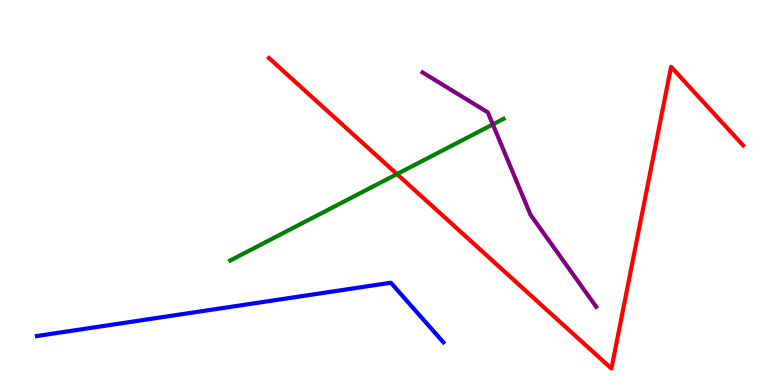[{'lines': ['blue', 'red'], 'intersections': []}, {'lines': ['green', 'red'], 'intersections': [{'x': 5.12, 'y': 5.48}]}, {'lines': ['purple', 'red'], 'intersections': []}, {'lines': ['blue', 'green'], 'intersections': []}, {'lines': ['blue', 'purple'], 'intersections': []}, {'lines': ['green', 'purple'], 'intersections': [{'x': 6.36, 'y': 6.77}]}]